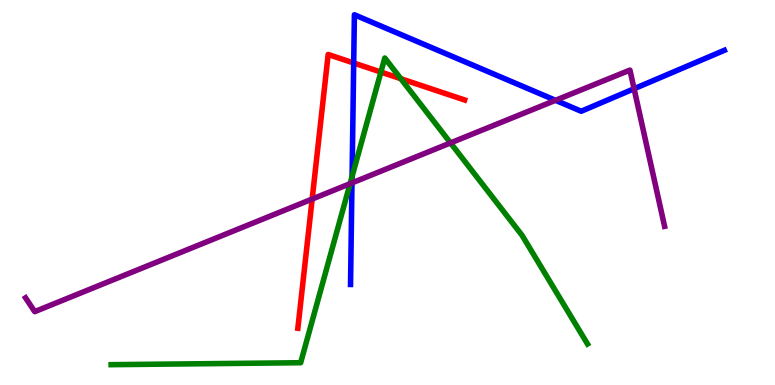[{'lines': ['blue', 'red'], 'intersections': [{'x': 4.56, 'y': 8.36}]}, {'lines': ['green', 'red'], 'intersections': [{'x': 4.91, 'y': 8.13}, {'x': 5.17, 'y': 7.96}]}, {'lines': ['purple', 'red'], 'intersections': [{'x': 4.03, 'y': 4.83}]}, {'lines': ['blue', 'green'], 'intersections': [{'x': 4.54, 'y': 5.42}]}, {'lines': ['blue', 'purple'], 'intersections': [{'x': 4.54, 'y': 5.25}, {'x': 7.17, 'y': 7.39}, {'x': 8.18, 'y': 7.69}]}, {'lines': ['green', 'purple'], 'intersections': [{'x': 4.52, 'y': 5.23}, {'x': 5.81, 'y': 6.29}]}]